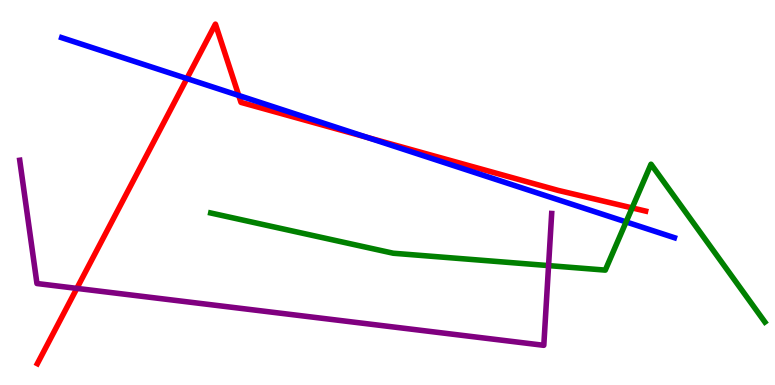[{'lines': ['blue', 'red'], 'intersections': [{'x': 2.41, 'y': 7.96}, {'x': 3.08, 'y': 7.52}, {'x': 4.74, 'y': 6.43}]}, {'lines': ['green', 'red'], 'intersections': [{'x': 8.16, 'y': 4.6}]}, {'lines': ['purple', 'red'], 'intersections': [{'x': 0.991, 'y': 2.51}]}, {'lines': ['blue', 'green'], 'intersections': [{'x': 8.08, 'y': 4.24}]}, {'lines': ['blue', 'purple'], 'intersections': []}, {'lines': ['green', 'purple'], 'intersections': [{'x': 7.08, 'y': 3.1}]}]